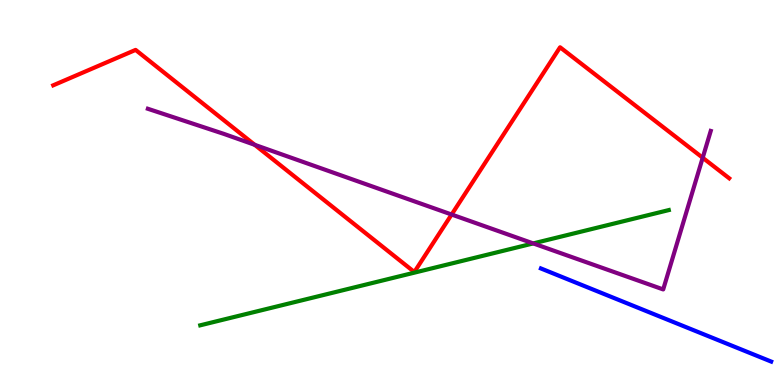[{'lines': ['blue', 'red'], 'intersections': []}, {'lines': ['green', 'red'], 'intersections': []}, {'lines': ['purple', 'red'], 'intersections': [{'x': 3.29, 'y': 6.24}, {'x': 5.83, 'y': 4.43}, {'x': 9.07, 'y': 5.9}]}, {'lines': ['blue', 'green'], 'intersections': []}, {'lines': ['blue', 'purple'], 'intersections': []}, {'lines': ['green', 'purple'], 'intersections': [{'x': 6.88, 'y': 3.68}]}]